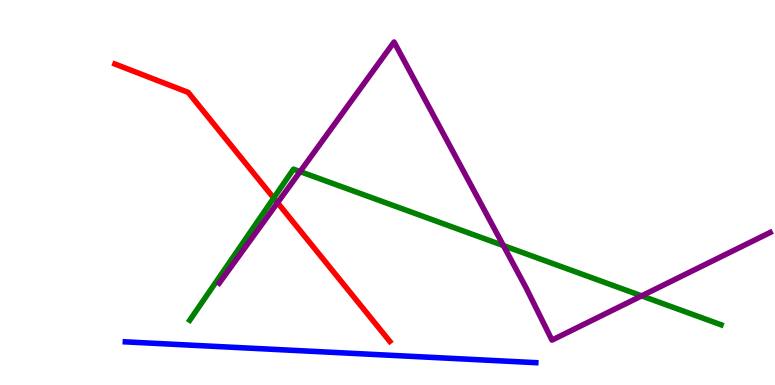[{'lines': ['blue', 'red'], 'intersections': []}, {'lines': ['green', 'red'], 'intersections': [{'x': 3.53, 'y': 4.86}]}, {'lines': ['purple', 'red'], 'intersections': [{'x': 3.58, 'y': 4.73}]}, {'lines': ['blue', 'green'], 'intersections': []}, {'lines': ['blue', 'purple'], 'intersections': []}, {'lines': ['green', 'purple'], 'intersections': [{'x': 3.87, 'y': 5.54}, {'x': 6.5, 'y': 3.62}, {'x': 8.28, 'y': 2.31}]}]